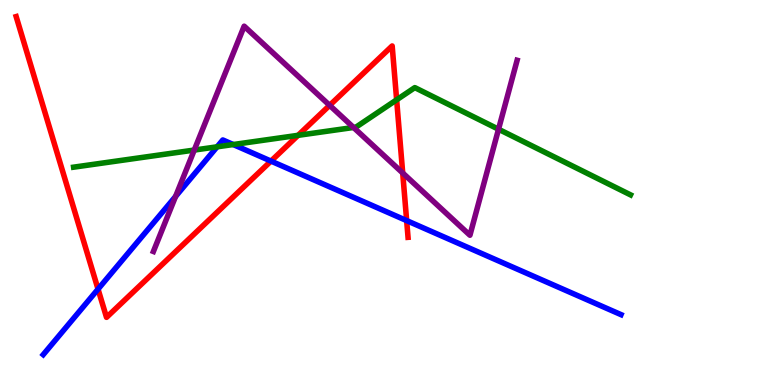[{'lines': ['blue', 'red'], 'intersections': [{'x': 1.27, 'y': 2.49}, {'x': 3.5, 'y': 5.82}, {'x': 5.25, 'y': 4.27}]}, {'lines': ['green', 'red'], 'intersections': [{'x': 3.85, 'y': 6.48}, {'x': 5.12, 'y': 7.41}]}, {'lines': ['purple', 'red'], 'intersections': [{'x': 4.25, 'y': 7.26}, {'x': 5.2, 'y': 5.51}]}, {'lines': ['blue', 'green'], 'intersections': [{'x': 2.8, 'y': 6.19}, {'x': 3.01, 'y': 6.25}]}, {'lines': ['blue', 'purple'], 'intersections': [{'x': 2.27, 'y': 4.9}]}, {'lines': ['green', 'purple'], 'intersections': [{'x': 2.51, 'y': 6.1}, {'x': 4.56, 'y': 6.69}, {'x': 6.43, 'y': 6.64}]}]